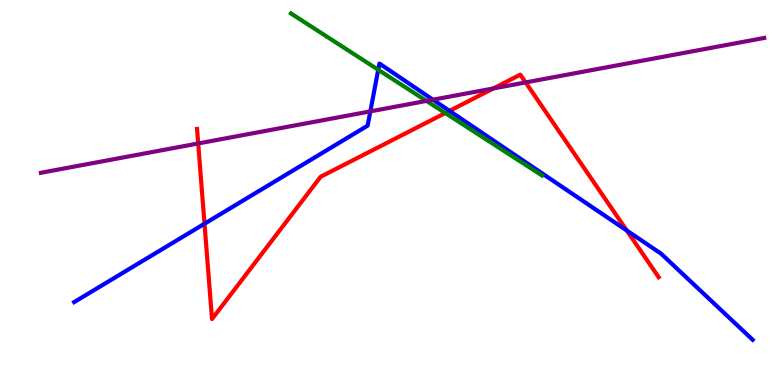[{'lines': ['blue', 'red'], 'intersections': [{'x': 2.64, 'y': 4.19}, {'x': 5.8, 'y': 7.12}, {'x': 8.09, 'y': 4.01}]}, {'lines': ['green', 'red'], 'intersections': [{'x': 5.75, 'y': 7.06}]}, {'lines': ['purple', 'red'], 'intersections': [{'x': 2.56, 'y': 6.27}, {'x': 6.37, 'y': 7.7}, {'x': 6.78, 'y': 7.86}]}, {'lines': ['blue', 'green'], 'intersections': [{'x': 4.88, 'y': 8.19}]}, {'lines': ['blue', 'purple'], 'intersections': [{'x': 4.78, 'y': 7.11}, {'x': 5.59, 'y': 7.41}]}, {'lines': ['green', 'purple'], 'intersections': [{'x': 5.5, 'y': 7.38}]}]